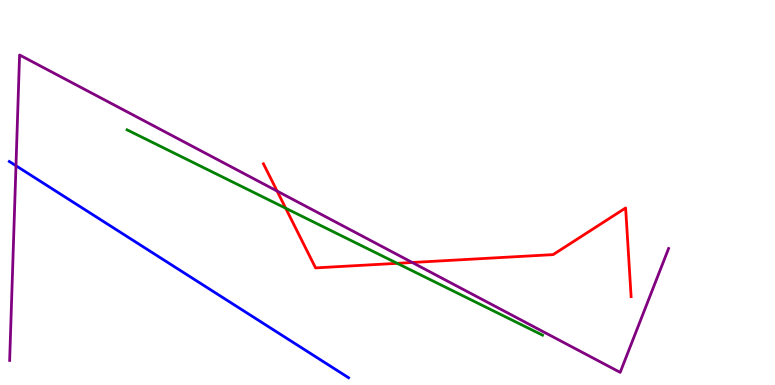[{'lines': ['blue', 'red'], 'intersections': []}, {'lines': ['green', 'red'], 'intersections': [{'x': 3.69, 'y': 4.59}, {'x': 5.13, 'y': 3.16}]}, {'lines': ['purple', 'red'], 'intersections': [{'x': 3.58, 'y': 5.04}, {'x': 5.32, 'y': 3.18}]}, {'lines': ['blue', 'green'], 'intersections': []}, {'lines': ['blue', 'purple'], 'intersections': [{'x': 0.206, 'y': 5.7}]}, {'lines': ['green', 'purple'], 'intersections': []}]